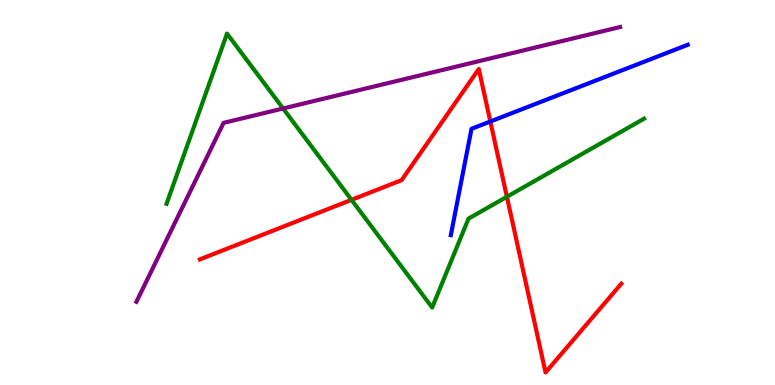[{'lines': ['blue', 'red'], 'intersections': [{'x': 6.33, 'y': 6.84}]}, {'lines': ['green', 'red'], 'intersections': [{'x': 4.54, 'y': 4.81}, {'x': 6.54, 'y': 4.89}]}, {'lines': ['purple', 'red'], 'intersections': []}, {'lines': ['blue', 'green'], 'intersections': []}, {'lines': ['blue', 'purple'], 'intersections': []}, {'lines': ['green', 'purple'], 'intersections': [{'x': 3.65, 'y': 7.18}]}]